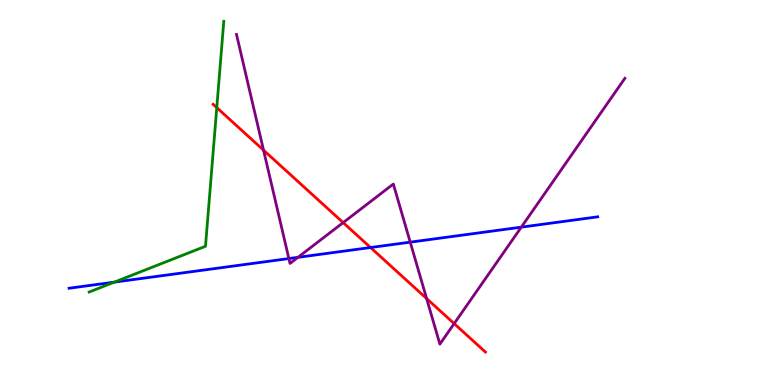[{'lines': ['blue', 'red'], 'intersections': [{'x': 4.78, 'y': 3.57}]}, {'lines': ['green', 'red'], 'intersections': [{'x': 2.8, 'y': 7.2}]}, {'lines': ['purple', 'red'], 'intersections': [{'x': 3.4, 'y': 6.1}, {'x': 4.43, 'y': 4.22}, {'x': 5.5, 'y': 2.25}, {'x': 5.86, 'y': 1.59}]}, {'lines': ['blue', 'green'], 'intersections': [{'x': 1.47, 'y': 2.67}]}, {'lines': ['blue', 'purple'], 'intersections': [{'x': 3.73, 'y': 3.28}, {'x': 3.84, 'y': 3.32}, {'x': 5.29, 'y': 3.71}, {'x': 6.73, 'y': 4.1}]}, {'lines': ['green', 'purple'], 'intersections': []}]